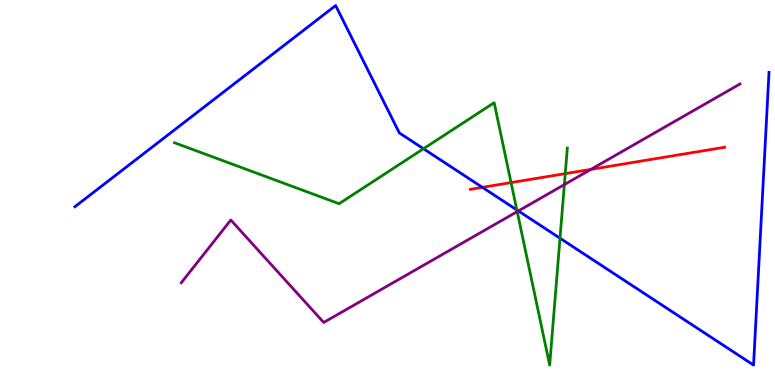[{'lines': ['blue', 'red'], 'intersections': [{'x': 6.22, 'y': 5.13}]}, {'lines': ['green', 'red'], 'intersections': [{'x': 6.59, 'y': 5.26}, {'x': 7.29, 'y': 5.49}]}, {'lines': ['purple', 'red'], 'intersections': [{'x': 7.62, 'y': 5.6}]}, {'lines': ['blue', 'green'], 'intersections': [{'x': 5.46, 'y': 6.14}, {'x': 6.67, 'y': 4.55}, {'x': 7.23, 'y': 3.81}]}, {'lines': ['blue', 'purple'], 'intersections': [{'x': 6.69, 'y': 4.52}]}, {'lines': ['green', 'purple'], 'intersections': [{'x': 6.67, 'y': 4.5}, {'x': 7.28, 'y': 5.21}]}]